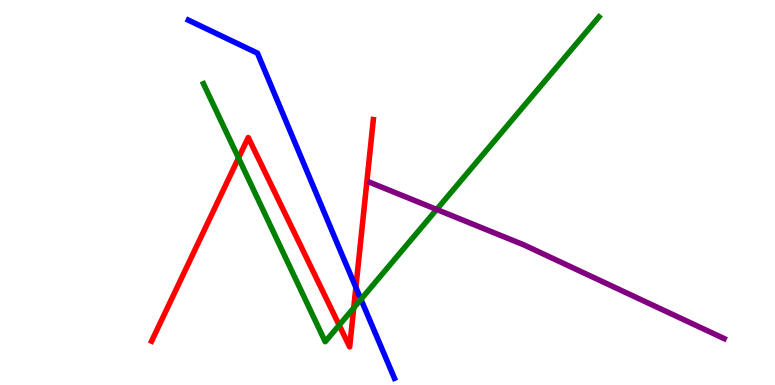[{'lines': ['blue', 'red'], 'intersections': [{'x': 4.59, 'y': 2.54}]}, {'lines': ['green', 'red'], 'intersections': [{'x': 3.08, 'y': 5.9}, {'x': 4.38, 'y': 1.55}, {'x': 4.56, 'y': 2.0}]}, {'lines': ['purple', 'red'], 'intersections': []}, {'lines': ['blue', 'green'], 'intersections': [{'x': 4.66, 'y': 2.23}]}, {'lines': ['blue', 'purple'], 'intersections': []}, {'lines': ['green', 'purple'], 'intersections': [{'x': 5.63, 'y': 4.56}]}]